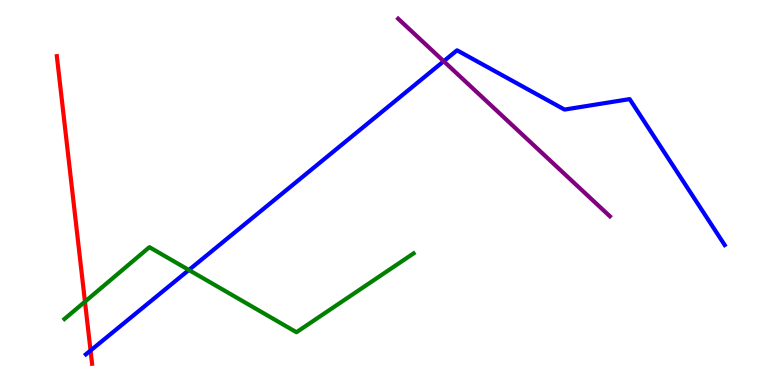[{'lines': ['blue', 'red'], 'intersections': [{'x': 1.17, 'y': 0.895}]}, {'lines': ['green', 'red'], 'intersections': [{'x': 1.1, 'y': 2.16}]}, {'lines': ['purple', 'red'], 'intersections': []}, {'lines': ['blue', 'green'], 'intersections': [{'x': 2.44, 'y': 2.99}]}, {'lines': ['blue', 'purple'], 'intersections': [{'x': 5.73, 'y': 8.41}]}, {'lines': ['green', 'purple'], 'intersections': []}]